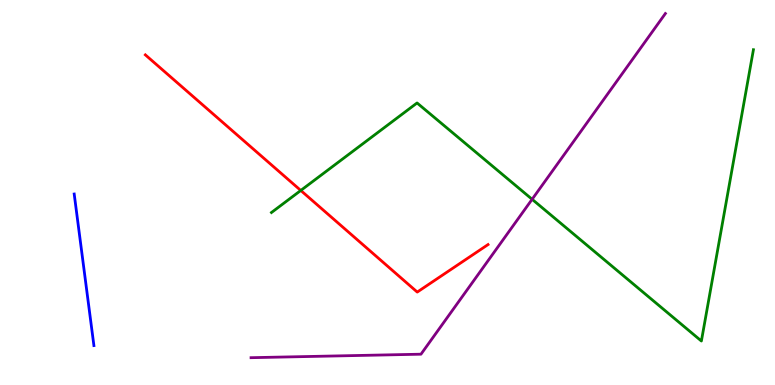[{'lines': ['blue', 'red'], 'intersections': []}, {'lines': ['green', 'red'], 'intersections': [{'x': 3.88, 'y': 5.05}]}, {'lines': ['purple', 'red'], 'intersections': []}, {'lines': ['blue', 'green'], 'intersections': []}, {'lines': ['blue', 'purple'], 'intersections': []}, {'lines': ['green', 'purple'], 'intersections': [{'x': 6.87, 'y': 4.82}]}]